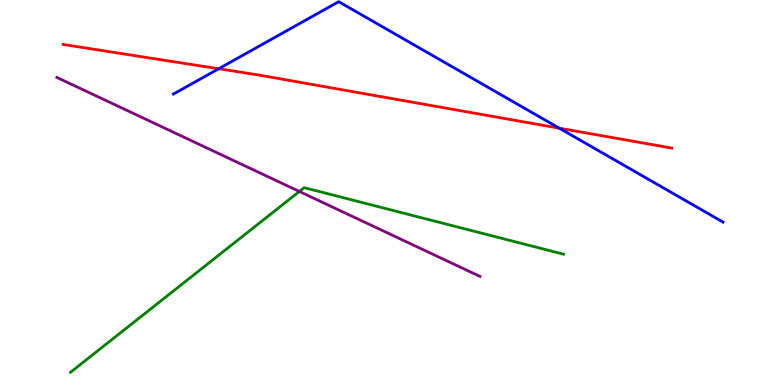[{'lines': ['blue', 'red'], 'intersections': [{'x': 2.82, 'y': 8.21}, {'x': 7.22, 'y': 6.67}]}, {'lines': ['green', 'red'], 'intersections': []}, {'lines': ['purple', 'red'], 'intersections': []}, {'lines': ['blue', 'green'], 'intersections': []}, {'lines': ['blue', 'purple'], 'intersections': []}, {'lines': ['green', 'purple'], 'intersections': [{'x': 3.86, 'y': 5.03}]}]